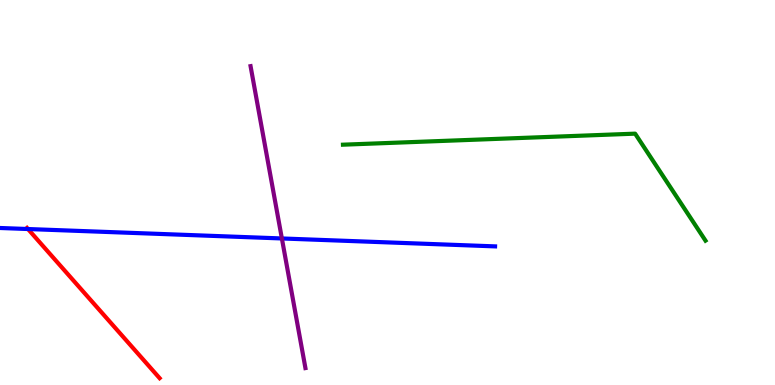[{'lines': ['blue', 'red'], 'intersections': [{'x': 0.361, 'y': 4.05}]}, {'lines': ['green', 'red'], 'intersections': []}, {'lines': ['purple', 'red'], 'intersections': []}, {'lines': ['blue', 'green'], 'intersections': []}, {'lines': ['blue', 'purple'], 'intersections': [{'x': 3.64, 'y': 3.81}]}, {'lines': ['green', 'purple'], 'intersections': []}]